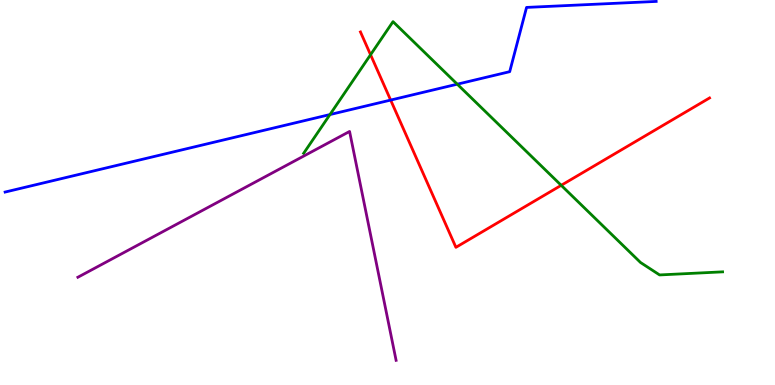[{'lines': ['blue', 'red'], 'intersections': [{'x': 5.04, 'y': 7.4}]}, {'lines': ['green', 'red'], 'intersections': [{'x': 4.78, 'y': 8.58}, {'x': 7.24, 'y': 5.19}]}, {'lines': ['purple', 'red'], 'intersections': []}, {'lines': ['blue', 'green'], 'intersections': [{'x': 4.26, 'y': 7.02}, {'x': 5.9, 'y': 7.81}]}, {'lines': ['blue', 'purple'], 'intersections': []}, {'lines': ['green', 'purple'], 'intersections': []}]